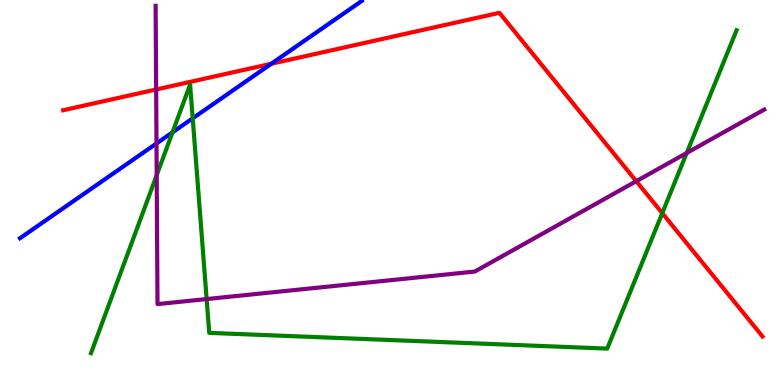[{'lines': ['blue', 'red'], 'intersections': [{'x': 3.5, 'y': 8.34}]}, {'lines': ['green', 'red'], 'intersections': [{'x': 8.55, 'y': 4.46}]}, {'lines': ['purple', 'red'], 'intersections': [{'x': 2.01, 'y': 7.68}, {'x': 8.21, 'y': 5.29}]}, {'lines': ['blue', 'green'], 'intersections': [{'x': 2.23, 'y': 6.56}, {'x': 2.49, 'y': 6.93}]}, {'lines': ['blue', 'purple'], 'intersections': [{'x': 2.02, 'y': 6.27}]}, {'lines': ['green', 'purple'], 'intersections': [{'x': 2.02, 'y': 5.45}, {'x': 2.67, 'y': 2.23}, {'x': 8.86, 'y': 6.03}]}]